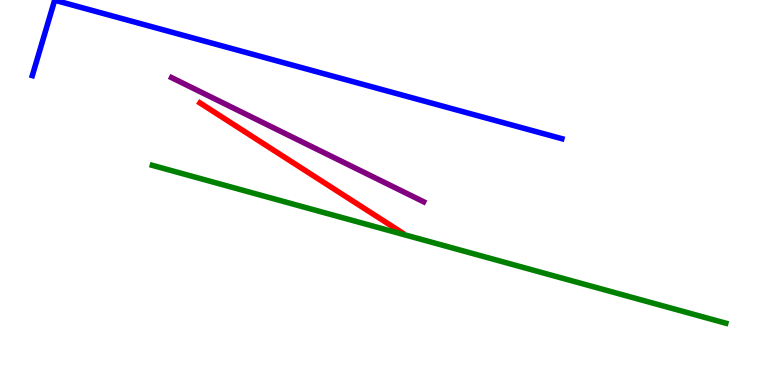[{'lines': ['blue', 'red'], 'intersections': []}, {'lines': ['green', 'red'], 'intersections': []}, {'lines': ['purple', 'red'], 'intersections': []}, {'lines': ['blue', 'green'], 'intersections': []}, {'lines': ['blue', 'purple'], 'intersections': []}, {'lines': ['green', 'purple'], 'intersections': []}]